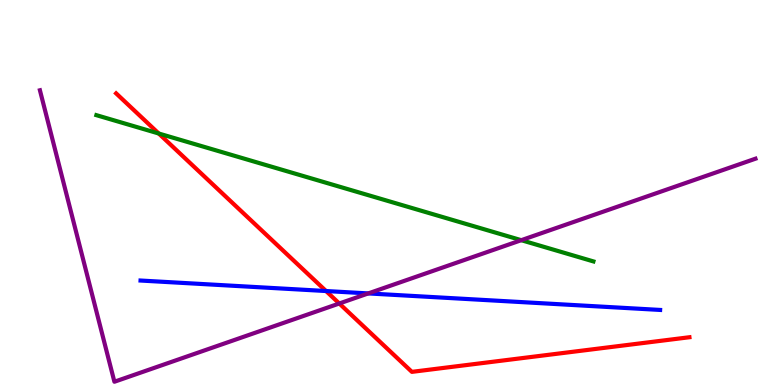[{'lines': ['blue', 'red'], 'intersections': [{'x': 4.21, 'y': 2.44}]}, {'lines': ['green', 'red'], 'intersections': [{'x': 2.05, 'y': 6.53}]}, {'lines': ['purple', 'red'], 'intersections': [{'x': 4.38, 'y': 2.12}]}, {'lines': ['blue', 'green'], 'intersections': []}, {'lines': ['blue', 'purple'], 'intersections': [{'x': 4.75, 'y': 2.38}]}, {'lines': ['green', 'purple'], 'intersections': [{'x': 6.73, 'y': 3.76}]}]